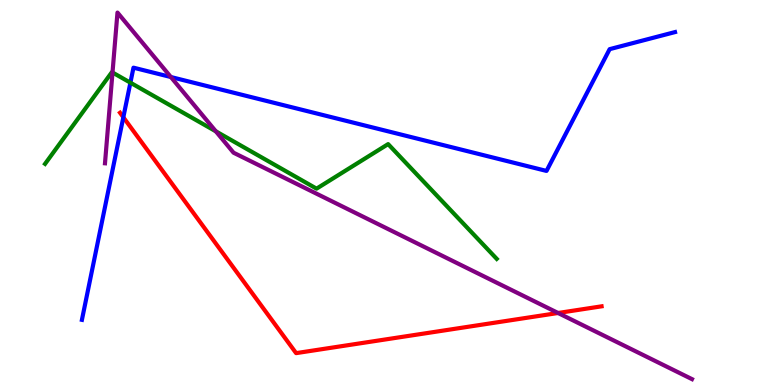[{'lines': ['blue', 'red'], 'intersections': [{'x': 1.59, 'y': 6.95}]}, {'lines': ['green', 'red'], 'intersections': []}, {'lines': ['purple', 'red'], 'intersections': [{'x': 7.2, 'y': 1.87}]}, {'lines': ['blue', 'green'], 'intersections': [{'x': 1.68, 'y': 7.85}]}, {'lines': ['blue', 'purple'], 'intersections': [{'x': 2.2, 'y': 8.0}]}, {'lines': ['green', 'purple'], 'intersections': [{'x': 1.45, 'y': 8.12}, {'x': 2.78, 'y': 6.59}]}]